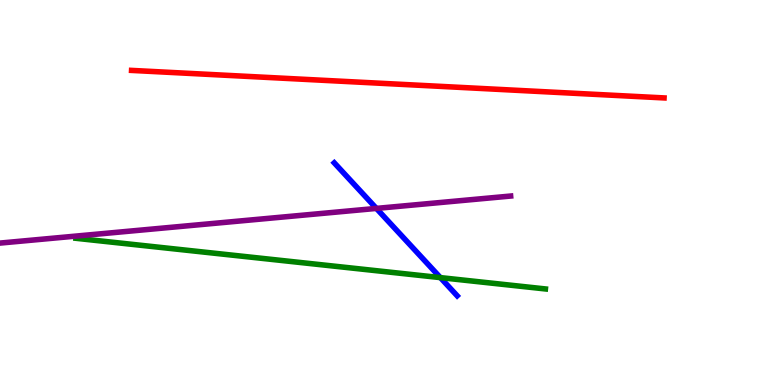[{'lines': ['blue', 'red'], 'intersections': []}, {'lines': ['green', 'red'], 'intersections': []}, {'lines': ['purple', 'red'], 'intersections': []}, {'lines': ['blue', 'green'], 'intersections': [{'x': 5.68, 'y': 2.79}]}, {'lines': ['blue', 'purple'], 'intersections': [{'x': 4.86, 'y': 4.59}]}, {'lines': ['green', 'purple'], 'intersections': []}]